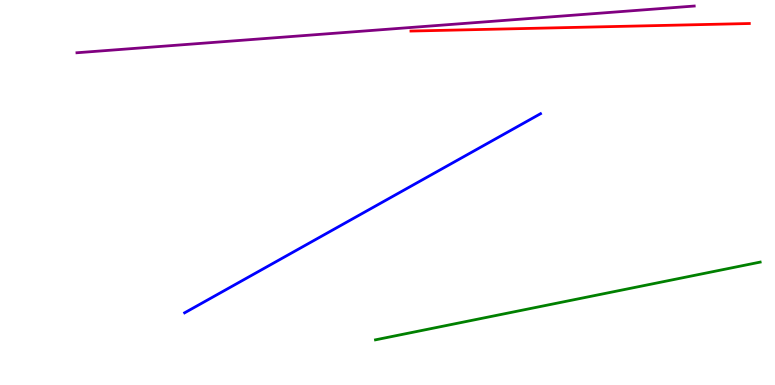[{'lines': ['blue', 'red'], 'intersections': []}, {'lines': ['green', 'red'], 'intersections': []}, {'lines': ['purple', 'red'], 'intersections': []}, {'lines': ['blue', 'green'], 'intersections': []}, {'lines': ['blue', 'purple'], 'intersections': []}, {'lines': ['green', 'purple'], 'intersections': []}]